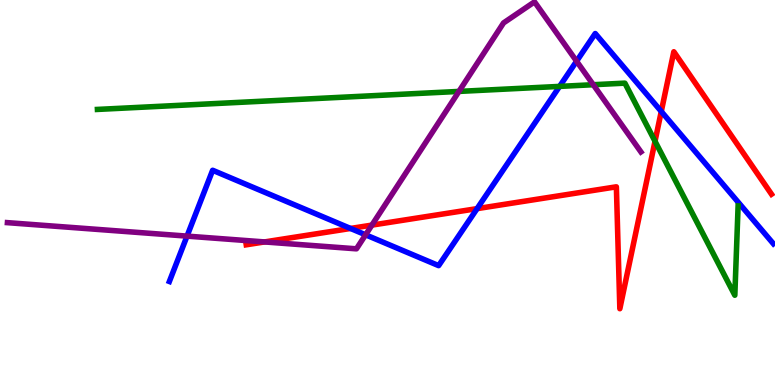[{'lines': ['blue', 'red'], 'intersections': [{'x': 4.52, 'y': 4.07}, {'x': 6.16, 'y': 4.58}, {'x': 8.53, 'y': 7.1}]}, {'lines': ['green', 'red'], 'intersections': [{'x': 8.45, 'y': 6.33}]}, {'lines': ['purple', 'red'], 'intersections': [{'x': 3.41, 'y': 3.72}, {'x': 4.8, 'y': 4.15}]}, {'lines': ['blue', 'green'], 'intersections': [{'x': 7.22, 'y': 7.76}]}, {'lines': ['blue', 'purple'], 'intersections': [{'x': 2.41, 'y': 3.87}, {'x': 4.72, 'y': 3.9}, {'x': 7.44, 'y': 8.41}]}, {'lines': ['green', 'purple'], 'intersections': [{'x': 5.92, 'y': 7.63}, {'x': 7.66, 'y': 7.8}]}]